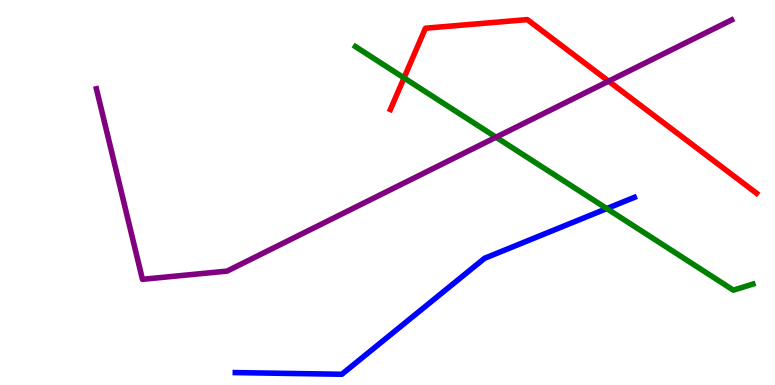[{'lines': ['blue', 'red'], 'intersections': []}, {'lines': ['green', 'red'], 'intersections': [{'x': 5.21, 'y': 7.98}]}, {'lines': ['purple', 'red'], 'intersections': [{'x': 7.85, 'y': 7.89}]}, {'lines': ['blue', 'green'], 'intersections': [{'x': 7.83, 'y': 4.58}]}, {'lines': ['blue', 'purple'], 'intersections': []}, {'lines': ['green', 'purple'], 'intersections': [{'x': 6.4, 'y': 6.44}]}]